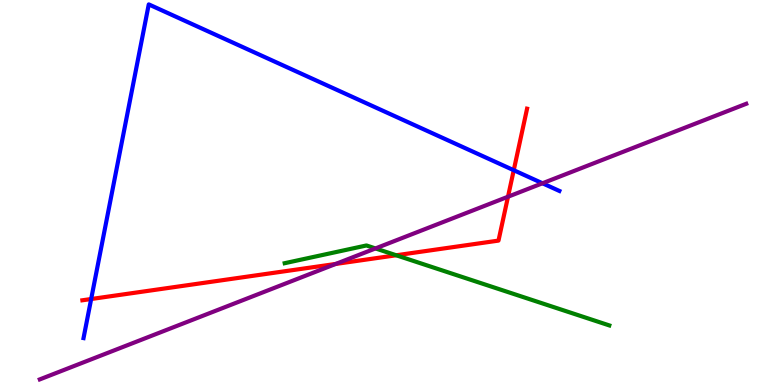[{'lines': ['blue', 'red'], 'intersections': [{'x': 1.18, 'y': 2.23}, {'x': 6.63, 'y': 5.58}]}, {'lines': ['green', 'red'], 'intersections': [{'x': 5.11, 'y': 3.37}]}, {'lines': ['purple', 'red'], 'intersections': [{'x': 4.33, 'y': 3.14}, {'x': 6.55, 'y': 4.89}]}, {'lines': ['blue', 'green'], 'intersections': []}, {'lines': ['blue', 'purple'], 'intersections': [{'x': 7.0, 'y': 5.24}]}, {'lines': ['green', 'purple'], 'intersections': [{'x': 4.84, 'y': 3.55}]}]